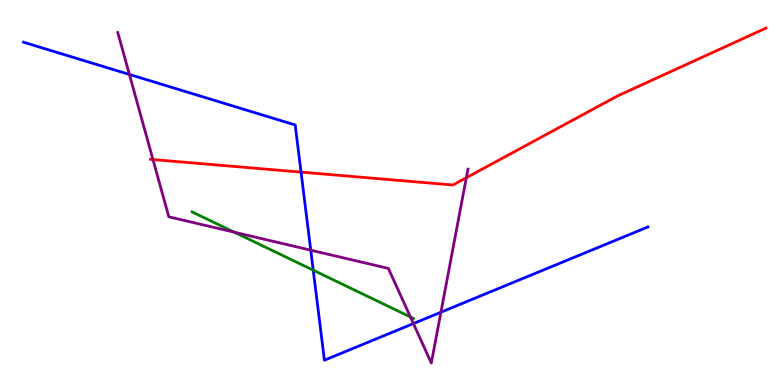[{'lines': ['blue', 'red'], 'intersections': [{'x': 3.88, 'y': 5.53}]}, {'lines': ['green', 'red'], 'intersections': []}, {'lines': ['purple', 'red'], 'intersections': [{'x': 1.97, 'y': 5.86}, {'x': 6.02, 'y': 5.38}]}, {'lines': ['blue', 'green'], 'intersections': [{'x': 4.04, 'y': 2.98}]}, {'lines': ['blue', 'purple'], 'intersections': [{'x': 1.67, 'y': 8.07}, {'x': 4.01, 'y': 3.5}, {'x': 5.33, 'y': 1.6}, {'x': 5.69, 'y': 1.89}]}, {'lines': ['green', 'purple'], 'intersections': [{'x': 3.02, 'y': 3.97}, {'x': 5.3, 'y': 1.77}]}]